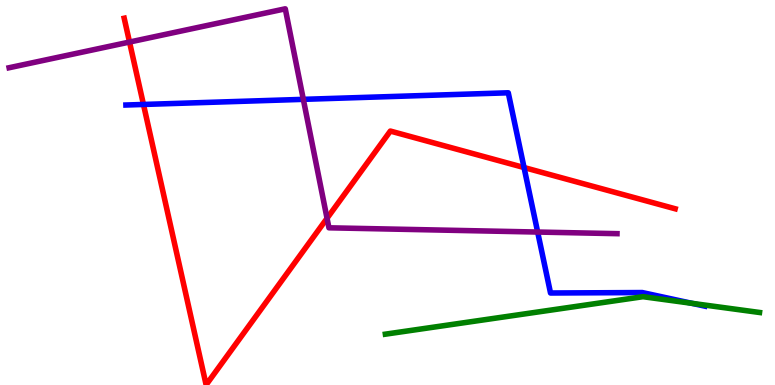[{'lines': ['blue', 'red'], 'intersections': [{'x': 1.85, 'y': 7.29}, {'x': 6.76, 'y': 5.65}]}, {'lines': ['green', 'red'], 'intersections': []}, {'lines': ['purple', 'red'], 'intersections': [{'x': 1.67, 'y': 8.91}, {'x': 4.22, 'y': 4.33}]}, {'lines': ['blue', 'green'], 'intersections': [{'x': 8.93, 'y': 2.12}]}, {'lines': ['blue', 'purple'], 'intersections': [{'x': 3.91, 'y': 7.42}, {'x': 6.94, 'y': 3.97}]}, {'lines': ['green', 'purple'], 'intersections': []}]